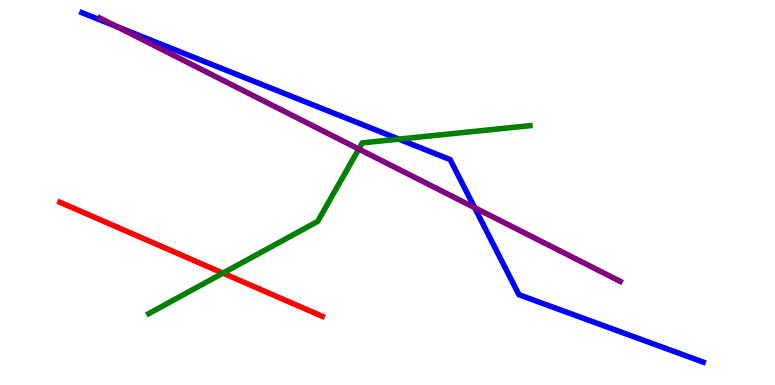[{'lines': ['blue', 'red'], 'intersections': []}, {'lines': ['green', 'red'], 'intersections': [{'x': 2.88, 'y': 2.91}]}, {'lines': ['purple', 'red'], 'intersections': []}, {'lines': ['blue', 'green'], 'intersections': [{'x': 5.15, 'y': 6.39}]}, {'lines': ['blue', 'purple'], 'intersections': [{'x': 1.51, 'y': 9.31}, {'x': 6.12, 'y': 4.61}]}, {'lines': ['green', 'purple'], 'intersections': [{'x': 4.63, 'y': 6.13}]}]